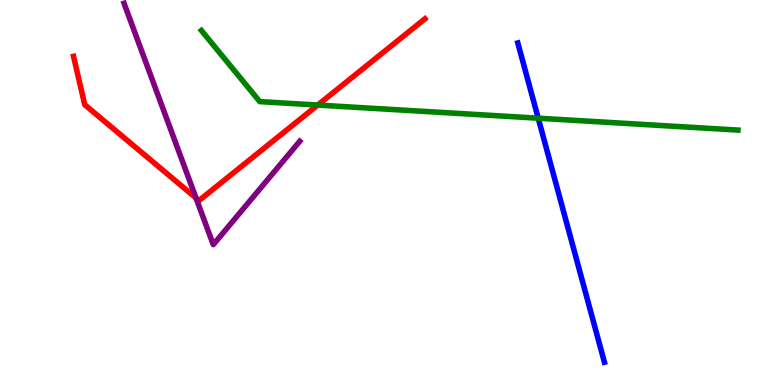[{'lines': ['blue', 'red'], 'intersections': []}, {'lines': ['green', 'red'], 'intersections': [{'x': 4.1, 'y': 7.27}]}, {'lines': ['purple', 'red'], 'intersections': [{'x': 2.53, 'y': 4.86}]}, {'lines': ['blue', 'green'], 'intersections': [{'x': 6.94, 'y': 6.93}]}, {'lines': ['blue', 'purple'], 'intersections': []}, {'lines': ['green', 'purple'], 'intersections': []}]